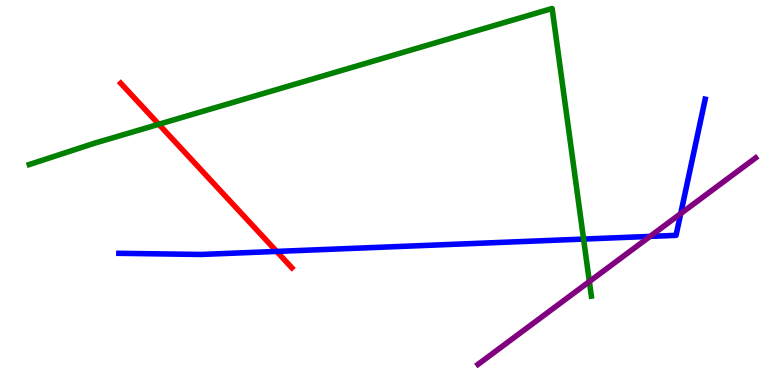[{'lines': ['blue', 'red'], 'intersections': [{'x': 3.57, 'y': 3.47}]}, {'lines': ['green', 'red'], 'intersections': [{'x': 2.05, 'y': 6.77}]}, {'lines': ['purple', 'red'], 'intersections': []}, {'lines': ['blue', 'green'], 'intersections': [{'x': 7.53, 'y': 3.79}]}, {'lines': ['blue', 'purple'], 'intersections': [{'x': 8.39, 'y': 3.86}, {'x': 8.78, 'y': 4.45}]}, {'lines': ['green', 'purple'], 'intersections': [{'x': 7.6, 'y': 2.69}]}]